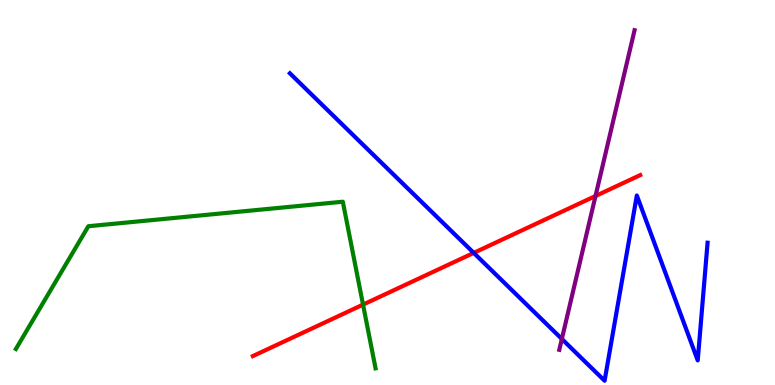[{'lines': ['blue', 'red'], 'intersections': [{'x': 6.11, 'y': 3.43}]}, {'lines': ['green', 'red'], 'intersections': [{'x': 4.68, 'y': 2.09}]}, {'lines': ['purple', 'red'], 'intersections': [{'x': 7.68, 'y': 4.91}]}, {'lines': ['blue', 'green'], 'intersections': []}, {'lines': ['blue', 'purple'], 'intersections': [{'x': 7.25, 'y': 1.2}]}, {'lines': ['green', 'purple'], 'intersections': []}]